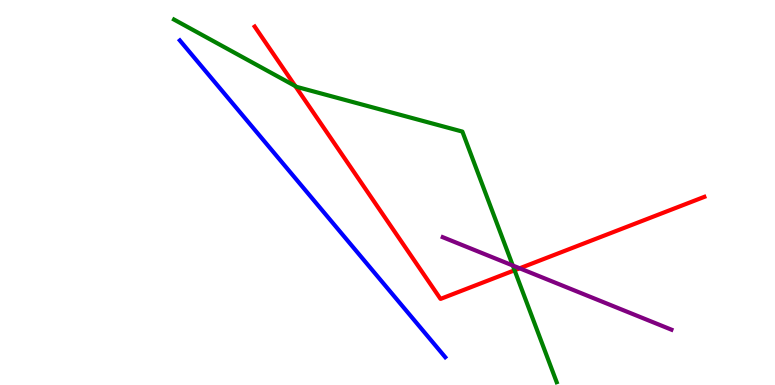[{'lines': ['blue', 'red'], 'intersections': []}, {'lines': ['green', 'red'], 'intersections': [{'x': 3.81, 'y': 7.76}, {'x': 6.64, 'y': 2.98}]}, {'lines': ['purple', 'red'], 'intersections': [{'x': 6.71, 'y': 3.03}]}, {'lines': ['blue', 'green'], 'intersections': []}, {'lines': ['blue', 'purple'], 'intersections': []}, {'lines': ['green', 'purple'], 'intersections': [{'x': 6.62, 'y': 3.1}]}]